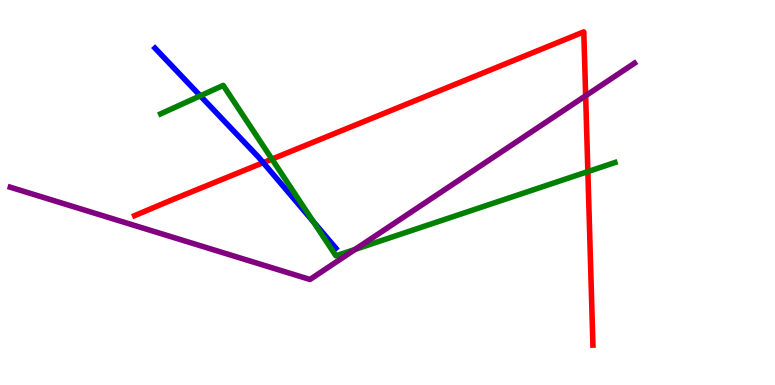[{'lines': ['blue', 'red'], 'intersections': [{'x': 3.4, 'y': 5.78}]}, {'lines': ['green', 'red'], 'intersections': [{'x': 3.51, 'y': 5.87}, {'x': 7.59, 'y': 5.54}]}, {'lines': ['purple', 'red'], 'intersections': [{'x': 7.56, 'y': 7.51}]}, {'lines': ['blue', 'green'], 'intersections': [{'x': 2.58, 'y': 7.51}, {'x': 4.04, 'y': 4.24}]}, {'lines': ['blue', 'purple'], 'intersections': []}, {'lines': ['green', 'purple'], 'intersections': [{'x': 4.58, 'y': 3.52}]}]